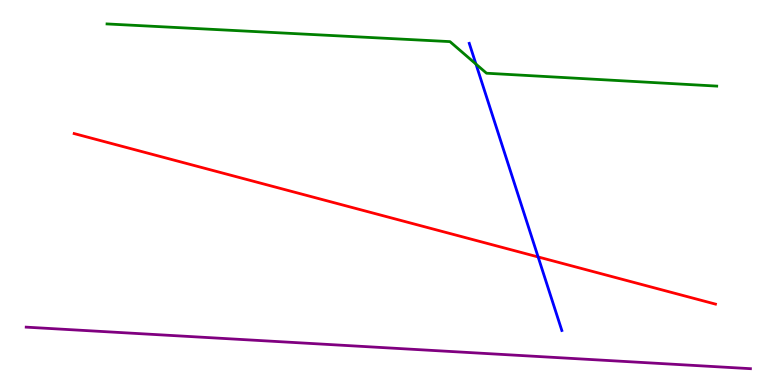[{'lines': ['blue', 'red'], 'intersections': [{'x': 6.94, 'y': 3.33}]}, {'lines': ['green', 'red'], 'intersections': []}, {'lines': ['purple', 'red'], 'intersections': []}, {'lines': ['blue', 'green'], 'intersections': [{'x': 6.14, 'y': 8.34}]}, {'lines': ['blue', 'purple'], 'intersections': []}, {'lines': ['green', 'purple'], 'intersections': []}]